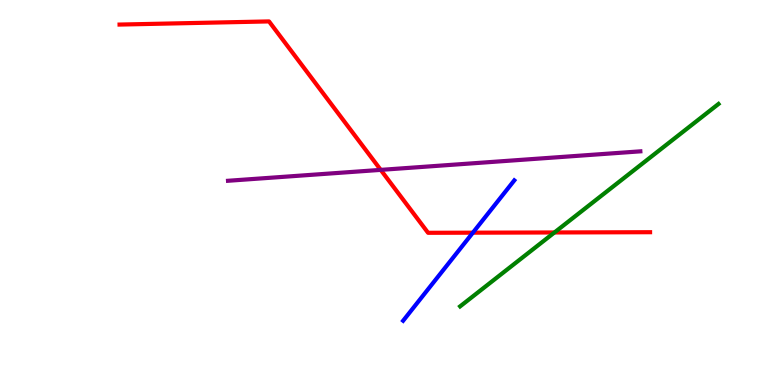[{'lines': ['blue', 'red'], 'intersections': [{'x': 6.1, 'y': 3.96}]}, {'lines': ['green', 'red'], 'intersections': [{'x': 7.15, 'y': 3.96}]}, {'lines': ['purple', 'red'], 'intersections': [{'x': 4.91, 'y': 5.59}]}, {'lines': ['blue', 'green'], 'intersections': []}, {'lines': ['blue', 'purple'], 'intersections': []}, {'lines': ['green', 'purple'], 'intersections': []}]